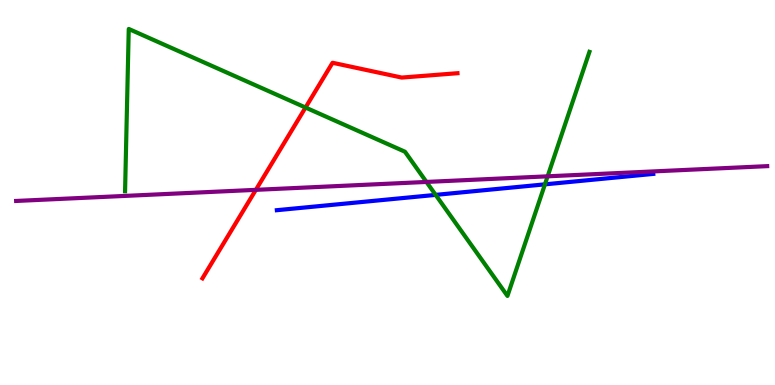[{'lines': ['blue', 'red'], 'intersections': []}, {'lines': ['green', 'red'], 'intersections': [{'x': 3.94, 'y': 7.21}]}, {'lines': ['purple', 'red'], 'intersections': [{'x': 3.3, 'y': 5.07}]}, {'lines': ['blue', 'green'], 'intersections': [{'x': 5.62, 'y': 4.94}, {'x': 7.03, 'y': 5.21}]}, {'lines': ['blue', 'purple'], 'intersections': []}, {'lines': ['green', 'purple'], 'intersections': [{'x': 5.5, 'y': 5.27}, {'x': 7.07, 'y': 5.42}]}]